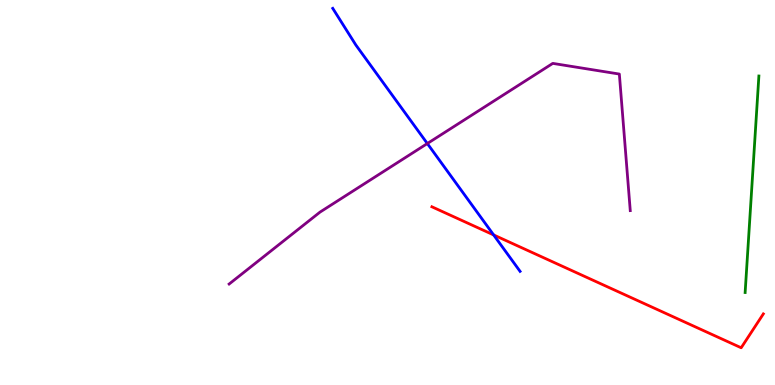[{'lines': ['blue', 'red'], 'intersections': [{'x': 6.37, 'y': 3.9}]}, {'lines': ['green', 'red'], 'intersections': []}, {'lines': ['purple', 'red'], 'intersections': []}, {'lines': ['blue', 'green'], 'intersections': []}, {'lines': ['blue', 'purple'], 'intersections': [{'x': 5.51, 'y': 6.27}]}, {'lines': ['green', 'purple'], 'intersections': []}]